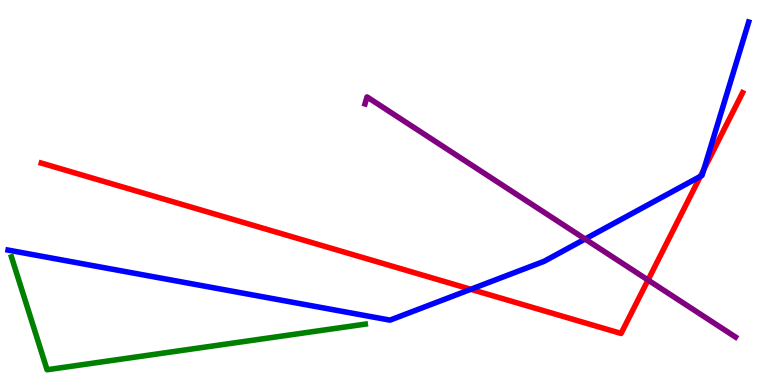[{'lines': ['blue', 'red'], 'intersections': [{'x': 6.07, 'y': 2.49}, {'x': 9.04, 'y': 5.42}, {'x': 9.08, 'y': 5.6}]}, {'lines': ['green', 'red'], 'intersections': []}, {'lines': ['purple', 'red'], 'intersections': [{'x': 8.36, 'y': 2.73}]}, {'lines': ['blue', 'green'], 'intersections': []}, {'lines': ['blue', 'purple'], 'intersections': [{'x': 7.55, 'y': 3.79}]}, {'lines': ['green', 'purple'], 'intersections': []}]